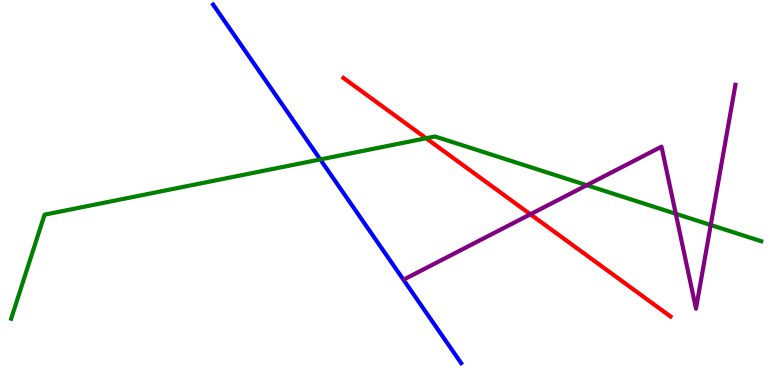[{'lines': ['blue', 'red'], 'intersections': []}, {'lines': ['green', 'red'], 'intersections': [{'x': 5.5, 'y': 6.41}]}, {'lines': ['purple', 'red'], 'intersections': [{'x': 6.84, 'y': 4.43}]}, {'lines': ['blue', 'green'], 'intersections': [{'x': 4.13, 'y': 5.86}]}, {'lines': ['blue', 'purple'], 'intersections': []}, {'lines': ['green', 'purple'], 'intersections': [{'x': 7.57, 'y': 5.19}, {'x': 8.72, 'y': 4.45}, {'x': 9.17, 'y': 4.16}]}]